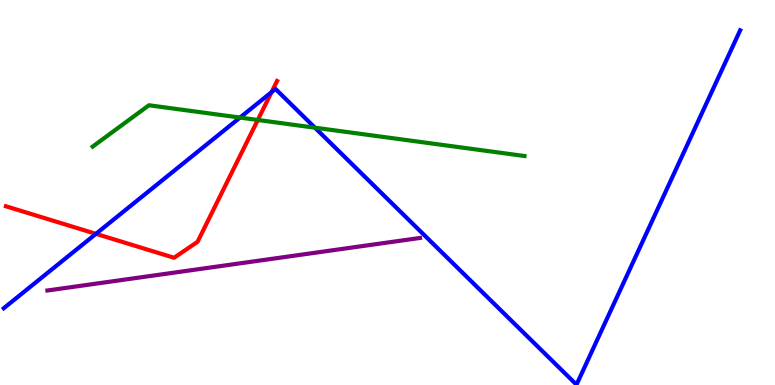[{'lines': ['blue', 'red'], 'intersections': [{'x': 1.24, 'y': 3.93}, {'x': 3.5, 'y': 7.61}]}, {'lines': ['green', 'red'], 'intersections': [{'x': 3.33, 'y': 6.88}]}, {'lines': ['purple', 'red'], 'intersections': []}, {'lines': ['blue', 'green'], 'intersections': [{'x': 3.1, 'y': 6.95}, {'x': 4.06, 'y': 6.68}]}, {'lines': ['blue', 'purple'], 'intersections': []}, {'lines': ['green', 'purple'], 'intersections': []}]